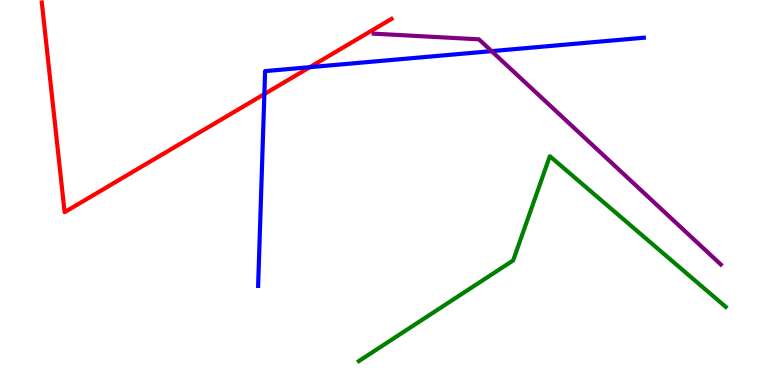[{'lines': ['blue', 'red'], 'intersections': [{'x': 3.41, 'y': 7.56}, {'x': 4.0, 'y': 8.26}]}, {'lines': ['green', 'red'], 'intersections': []}, {'lines': ['purple', 'red'], 'intersections': []}, {'lines': ['blue', 'green'], 'intersections': []}, {'lines': ['blue', 'purple'], 'intersections': [{'x': 6.34, 'y': 8.67}]}, {'lines': ['green', 'purple'], 'intersections': []}]